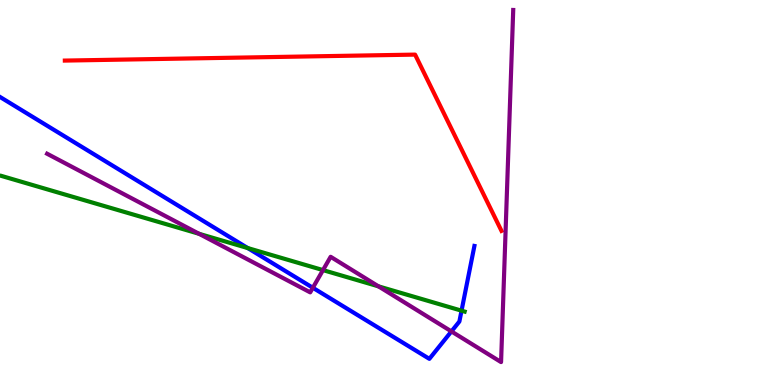[{'lines': ['blue', 'red'], 'intersections': []}, {'lines': ['green', 'red'], 'intersections': []}, {'lines': ['purple', 'red'], 'intersections': []}, {'lines': ['blue', 'green'], 'intersections': [{'x': 3.2, 'y': 3.56}, {'x': 5.96, 'y': 1.93}]}, {'lines': ['blue', 'purple'], 'intersections': [{'x': 4.04, 'y': 2.53}, {'x': 5.82, 'y': 1.39}]}, {'lines': ['green', 'purple'], 'intersections': [{'x': 2.57, 'y': 3.93}, {'x': 4.17, 'y': 2.98}, {'x': 4.88, 'y': 2.56}]}]